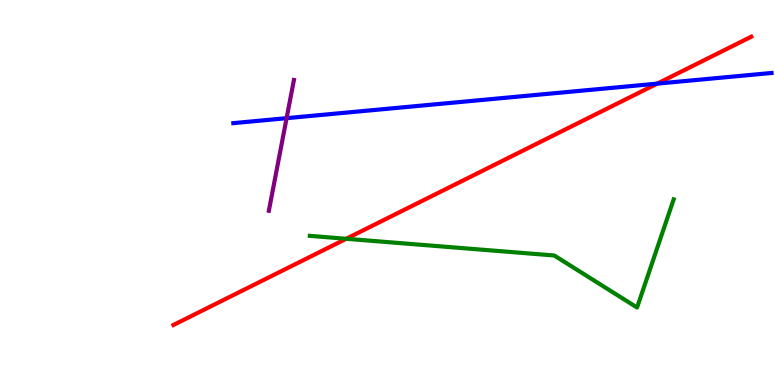[{'lines': ['blue', 'red'], 'intersections': [{'x': 8.48, 'y': 7.83}]}, {'lines': ['green', 'red'], 'intersections': [{'x': 4.47, 'y': 3.8}]}, {'lines': ['purple', 'red'], 'intersections': []}, {'lines': ['blue', 'green'], 'intersections': []}, {'lines': ['blue', 'purple'], 'intersections': [{'x': 3.7, 'y': 6.93}]}, {'lines': ['green', 'purple'], 'intersections': []}]